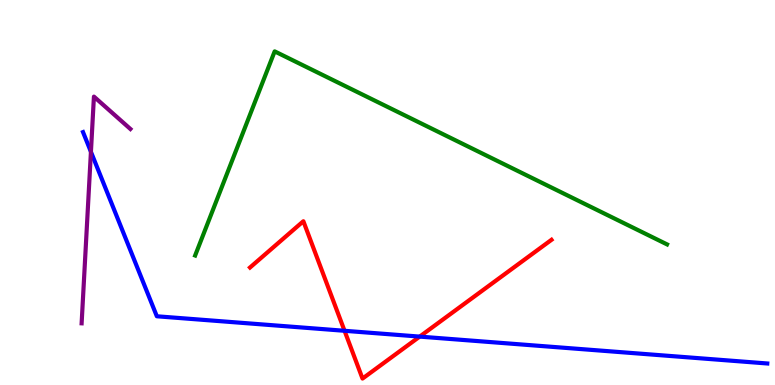[{'lines': ['blue', 'red'], 'intersections': [{'x': 4.45, 'y': 1.41}, {'x': 5.42, 'y': 1.26}]}, {'lines': ['green', 'red'], 'intersections': []}, {'lines': ['purple', 'red'], 'intersections': []}, {'lines': ['blue', 'green'], 'intersections': []}, {'lines': ['blue', 'purple'], 'intersections': [{'x': 1.17, 'y': 6.06}]}, {'lines': ['green', 'purple'], 'intersections': []}]